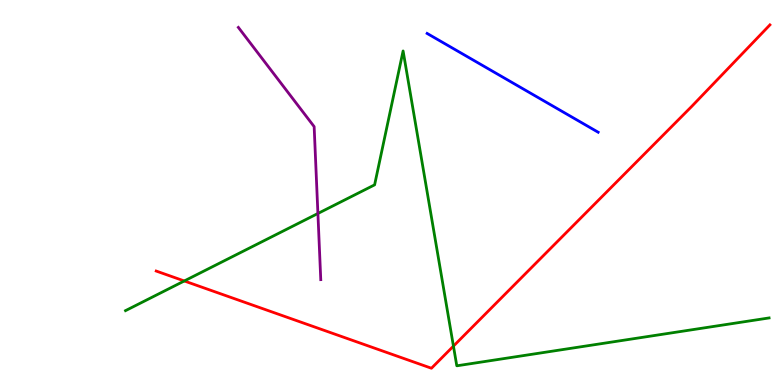[{'lines': ['blue', 'red'], 'intersections': []}, {'lines': ['green', 'red'], 'intersections': [{'x': 2.38, 'y': 2.7}, {'x': 5.85, 'y': 1.01}]}, {'lines': ['purple', 'red'], 'intersections': []}, {'lines': ['blue', 'green'], 'intersections': []}, {'lines': ['blue', 'purple'], 'intersections': []}, {'lines': ['green', 'purple'], 'intersections': [{'x': 4.1, 'y': 4.45}]}]